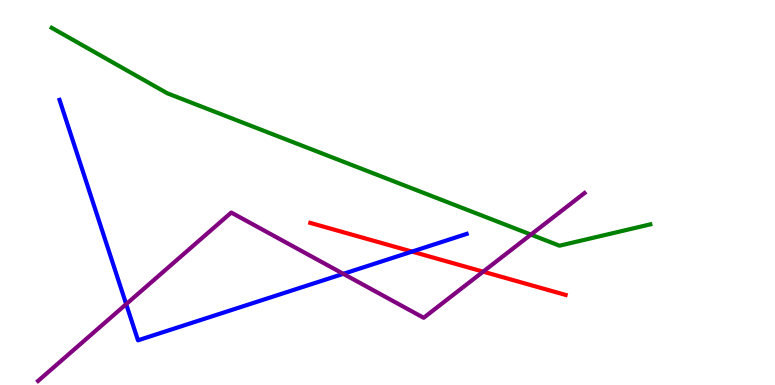[{'lines': ['blue', 'red'], 'intersections': [{'x': 5.32, 'y': 3.46}]}, {'lines': ['green', 'red'], 'intersections': []}, {'lines': ['purple', 'red'], 'intersections': [{'x': 6.23, 'y': 2.94}]}, {'lines': ['blue', 'green'], 'intersections': []}, {'lines': ['blue', 'purple'], 'intersections': [{'x': 1.63, 'y': 2.1}, {'x': 4.43, 'y': 2.89}]}, {'lines': ['green', 'purple'], 'intersections': [{'x': 6.85, 'y': 3.91}]}]